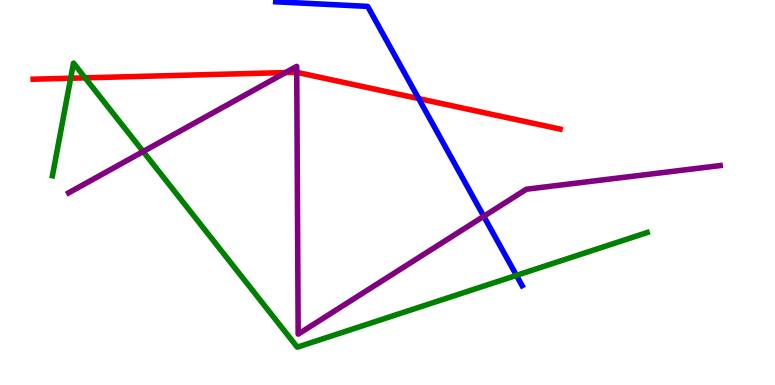[{'lines': ['blue', 'red'], 'intersections': [{'x': 5.4, 'y': 7.44}]}, {'lines': ['green', 'red'], 'intersections': [{'x': 0.912, 'y': 7.97}, {'x': 1.1, 'y': 7.98}]}, {'lines': ['purple', 'red'], 'intersections': [{'x': 3.68, 'y': 8.12}, {'x': 3.83, 'y': 8.12}]}, {'lines': ['blue', 'green'], 'intersections': [{'x': 6.66, 'y': 2.85}]}, {'lines': ['blue', 'purple'], 'intersections': [{'x': 6.24, 'y': 4.38}]}, {'lines': ['green', 'purple'], 'intersections': [{'x': 1.85, 'y': 6.06}]}]